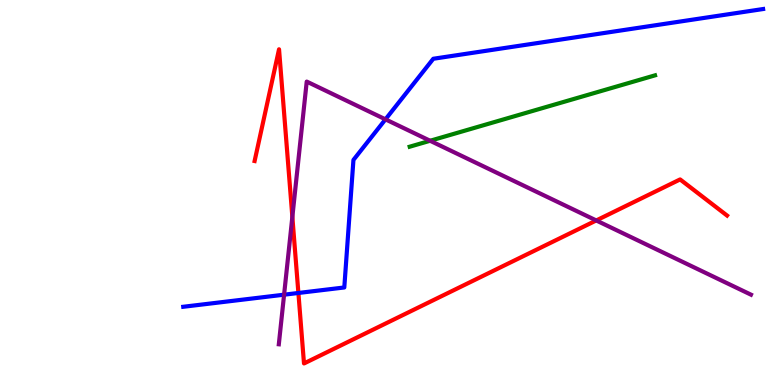[{'lines': ['blue', 'red'], 'intersections': [{'x': 3.85, 'y': 2.39}]}, {'lines': ['green', 'red'], 'intersections': []}, {'lines': ['purple', 'red'], 'intersections': [{'x': 3.77, 'y': 4.37}, {'x': 7.69, 'y': 4.27}]}, {'lines': ['blue', 'green'], 'intersections': []}, {'lines': ['blue', 'purple'], 'intersections': [{'x': 3.67, 'y': 2.35}, {'x': 4.97, 'y': 6.9}]}, {'lines': ['green', 'purple'], 'intersections': [{'x': 5.55, 'y': 6.34}]}]